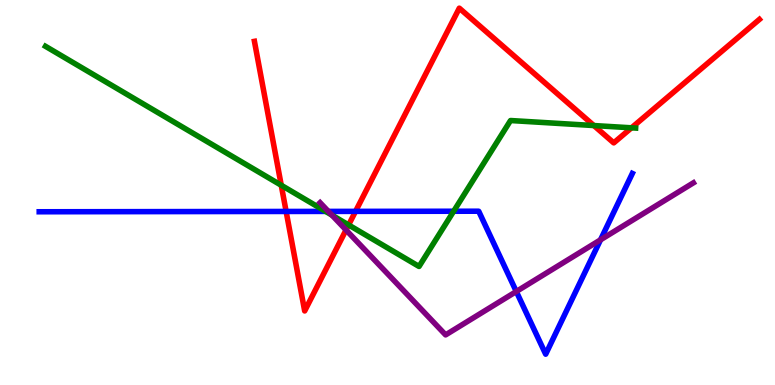[{'lines': ['blue', 'red'], 'intersections': [{'x': 3.69, 'y': 4.51}, {'x': 4.59, 'y': 4.51}]}, {'lines': ['green', 'red'], 'intersections': [{'x': 3.63, 'y': 5.19}, {'x': 4.5, 'y': 4.16}, {'x': 7.66, 'y': 6.74}, {'x': 8.15, 'y': 6.68}]}, {'lines': ['purple', 'red'], 'intersections': [{'x': 4.46, 'y': 4.03}]}, {'lines': ['blue', 'green'], 'intersections': [{'x': 4.2, 'y': 4.51}, {'x': 5.85, 'y': 4.51}]}, {'lines': ['blue', 'purple'], 'intersections': [{'x': 4.24, 'y': 4.51}, {'x': 6.66, 'y': 2.43}, {'x': 7.75, 'y': 3.77}]}, {'lines': ['green', 'purple'], 'intersections': [{'x': 4.28, 'y': 4.41}]}]